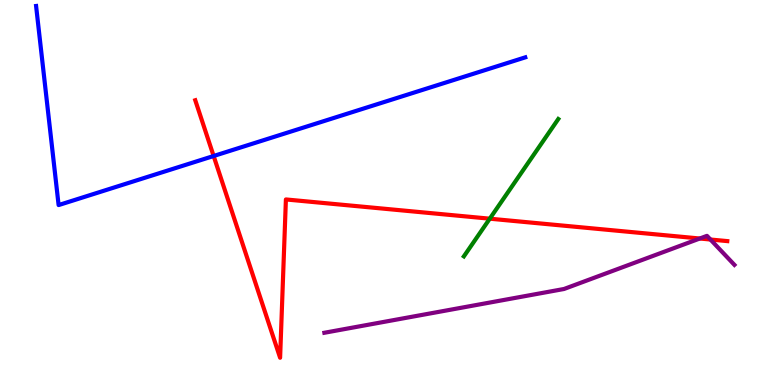[{'lines': ['blue', 'red'], 'intersections': [{'x': 2.76, 'y': 5.95}]}, {'lines': ['green', 'red'], 'intersections': [{'x': 6.32, 'y': 4.32}]}, {'lines': ['purple', 'red'], 'intersections': [{'x': 9.03, 'y': 3.8}, {'x': 9.17, 'y': 3.78}]}, {'lines': ['blue', 'green'], 'intersections': []}, {'lines': ['blue', 'purple'], 'intersections': []}, {'lines': ['green', 'purple'], 'intersections': []}]